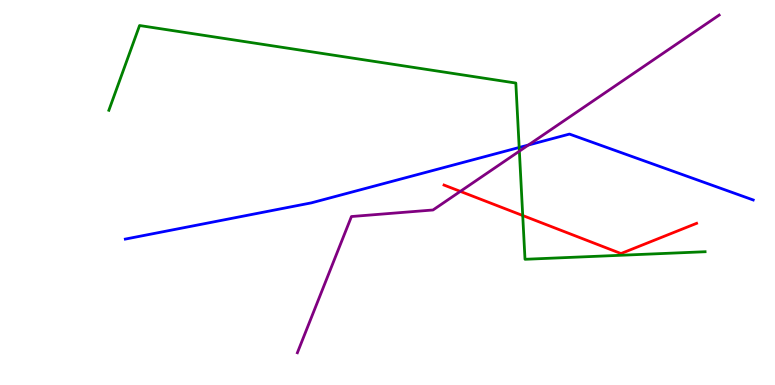[{'lines': ['blue', 'red'], 'intersections': []}, {'lines': ['green', 'red'], 'intersections': [{'x': 6.74, 'y': 4.4}]}, {'lines': ['purple', 'red'], 'intersections': [{'x': 5.94, 'y': 5.03}]}, {'lines': ['blue', 'green'], 'intersections': [{'x': 6.7, 'y': 6.17}]}, {'lines': ['blue', 'purple'], 'intersections': [{'x': 6.82, 'y': 6.23}]}, {'lines': ['green', 'purple'], 'intersections': [{'x': 6.7, 'y': 6.07}]}]